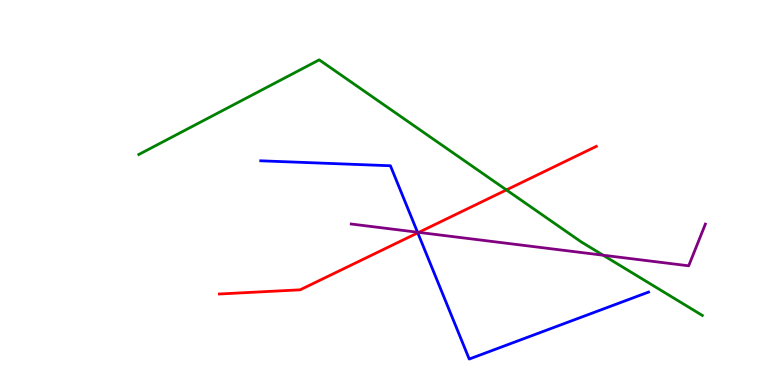[{'lines': ['blue', 'red'], 'intersections': [{'x': 5.39, 'y': 3.95}]}, {'lines': ['green', 'red'], 'intersections': [{'x': 6.53, 'y': 5.07}]}, {'lines': ['purple', 'red'], 'intersections': [{'x': 5.4, 'y': 3.96}]}, {'lines': ['blue', 'green'], 'intersections': []}, {'lines': ['blue', 'purple'], 'intersections': [{'x': 5.39, 'y': 3.97}]}, {'lines': ['green', 'purple'], 'intersections': [{'x': 7.78, 'y': 3.37}]}]